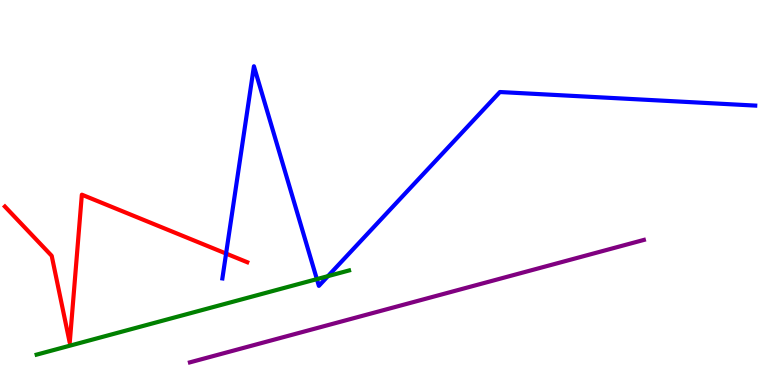[{'lines': ['blue', 'red'], 'intersections': [{'x': 2.92, 'y': 3.41}]}, {'lines': ['green', 'red'], 'intersections': []}, {'lines': ['purple', 'red'], 'intersections': []}, {'lines': ['blue', 'green'], 'intersections': [{'x': 4.09, 'y': 2.75}, {'x': 4.23, 'y': 2.83}]}, {'lines': ['blue', 'purple'], 'intersections': []}, {'lines': ['green', 'purple'], 'intersections': []}]